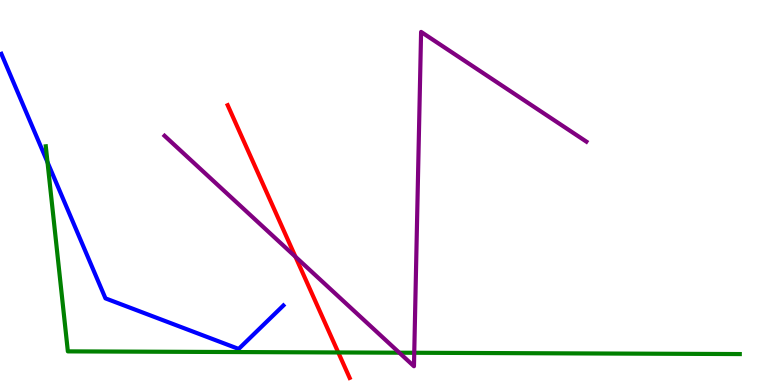[{'lines': ['blue', 'red'], 'intersections': []}, {'lines': ['green', 'red'], 'intersections': [{'x': 4.36, 'y': 0.845}]}, {'lines': ['purple', 'red'], 'intersections': [{'x': 3.81, 'y': 3.33}]}, {'lines': ['blue', 'green'], 'intersections': [{'x': 0.613, 'y': 5.79}]}, {'lines': ['blue', 'purple'], 'intersections': []}, {'lines': ['green', 'purple'], 'intersections': [{'x': 5.15, 'y': 0.839}, {'x': 5.35, 'y': 0.837}]}]